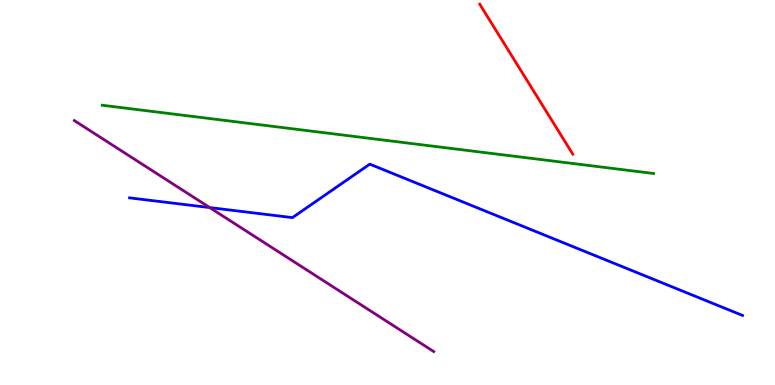[{'lines': ['blue', 'red'], 'intersections': []}, {'lines': ['green', 'red'], 'intersections': []}, {'lines': ['purple', 'red'], 'intersections': []}, {'lines': ['blue', 'green'], 'intersections': []}, {'lines': ['blue', 'purple'], 'intersections': [{'x': 2.71, 'y': 4.61}]}, {'lines': ['green', 'purple'], 'intersections': []}]